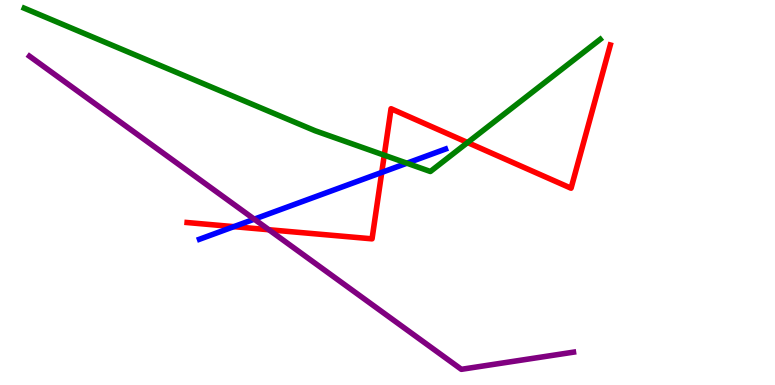[{'lines': ['blue', 'red'], 'intersections': [{'x': 3.02, 'y': 4.11}, {'x': 4.93, 'y': 5.52}]}, {'lines': ['green', 'red'], 'intersections': [{'x': 4.96, 'y': 5.97}, {'x': 6.03, 'y': 6.3}]}, {'lines': ['purple', 'red'], 'intersections': [{'x': 3.47, 'y': 4.03}]}, {'lines': ['blue', 'green'], 'intersections': [{'x': 5.25, 'y': 5.76}]}, {'lines': ['blue', 'purple'], 'intersections': [{'x': 3.28, 'y': 4.31}]}, {'lines': ['green', 'purple'], 'intersections': []}]